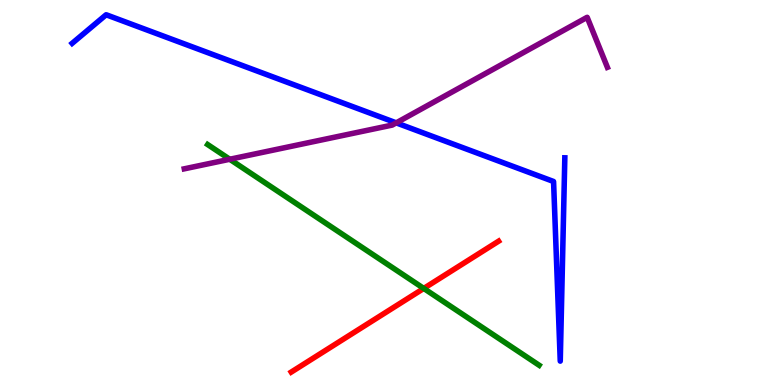[{'lines': ['blue', 'red'], 'intersections': []}, {'lines': ['green', 'red'], 'intersections': [{'x': 5.47, 'y': 2.51}]}, {'lines': ['purple', 'red'], 'intersections': []}, {'lines': ['blue', 'green'], 'intersections': []}, {'lines': ['blue', 'purple'], 'intersections': [{'x': 5.11, 'y': 6.81}]}, {'lines': ['green', 'purple'], 'intersections': [{'x': 2.96, 'y': 5.86}]}]